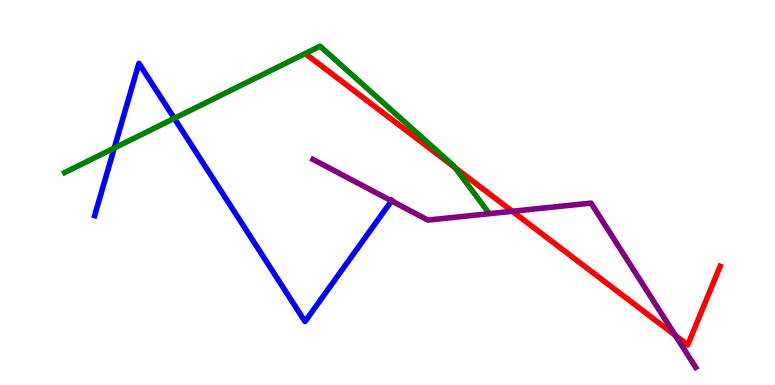[{'lines': ['blue', 'red'], 'intersections': []}, {'lines': ['green', 'red'], 'intersections': [{'x': 5.87, 'y': 5.64}]}, {'lines': ['purple', 'red'], 'intersections': [{'x': 6.61, 'y': 4.51}, {'x': 8.72, 'y': 1.28}]}, {'lines': ['blue', 'green'], 'intersections': [{'x': 1.47, 'y': 6.16}, {'x': 2.25, 'y': 6.93}]}, {'lines': ['blue', 'purple'], 'intersections': [{'x': 5.05, 'y': 4.78}]}, {'lines': ['green', 'purple'], 'intersections': []}]